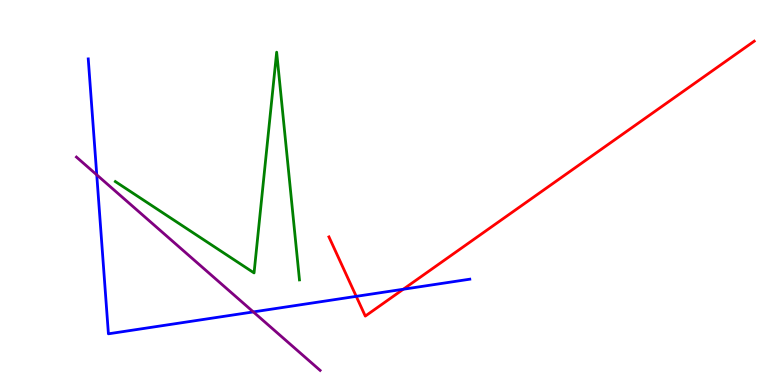[{'lines': ['blue', 'red'], 'intersections': [{'x': 4.6, 'y': 2.3}, {'x': 5.2, 'y': 2.49}]}, {'lines': ['green', 'red'], 'intersections': []}, {'lines': ['purple', 'red'], 'intersections': []}, {'lines': ['blue', 'green'], 'intersections': []}, {'lines': ['blue', 'purple'], 'intersections': [{'x': 1.25, 'y': 5.46}, {'x': 3.27, 'y': 1.9}]}, {'lines': ['green', 'purple'], 'intersections': []}]